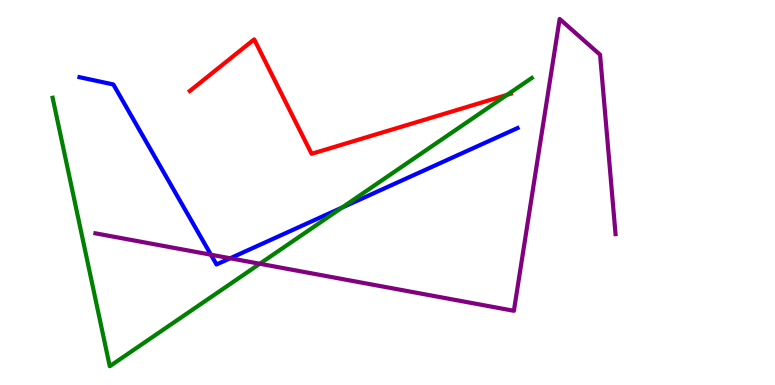[{'lines': ['blue', 'red'], 'intersections': []}, {'lines': ['green', 'red'], 'intersections': [{'x': 6.54, 'y': 7.54}]}, {'lines': ['purple', 'red'], 'intersections': []}, {'lines': ['blue', 'green'], 'intersections': [{'x': 4.41, 'y': 4.61}]}, {'lines': ['blue', 'purple'], 'intersections': [{'x': 2.72, 'y': 3.38}, {'x': 2.97, 'y': 3.29}]}, {'lines': ['green', 'purple'], 'intersections': [{'x': 3.35, 'y': 3.15}]}]